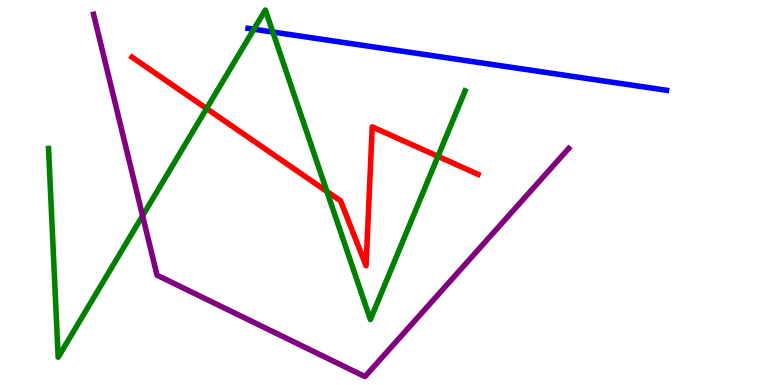[{'lines': ['blue', 'red'], 'intersections': []}, {'lines': ['green', 'red'], 'intersections': [{'x': 2.67, 'y': 7.18}, {'x': 4.22, 'y': 5.03}, {'x': 5.65, 'y': 5.94}]}, {'lines': ['purple', 'red'], 'intersections': []}, {'lines': ['blue', 'green'], 'intersections': [{'x': 3.28, 'y': 9.24}, {'x': 3.52, 'y': 9.17}]}, {'lines': ['blue', 'purple'], 'intersections': []}, {'lines': ['green', 'purple'], 'intersections': [{'x': 1.84, 'y': 4.4}]}]